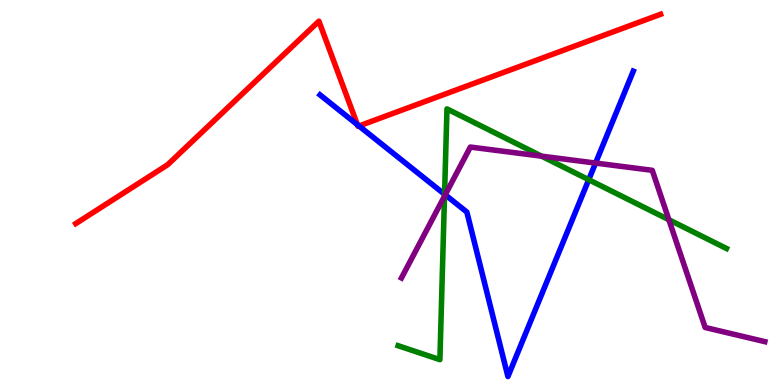[{'lines': ['blue', 'red'], 'intersections': [{'x': 4.61, 'y': 6.76}, {'x': 4.63, 'y': 6.73}]}, {'lines': ['green', 'red'], 'intersections': []}, {'lines': ['purple', 'red'], 'intersections': []}, {'lines': ['blue', 'green'], 'intersections': [{'x': 5.74, 'y': 4.95}, {'x': 7.6, 'y': 5.33}]}, {'lines': ['blue', 'purple'], 'intersections': [{'x': 5.74, 'y': 4.94}, {'x': 7.68, 'y': 5.76}]}, {'lines': ['green', 'purple'], 'intersections': [{'x': 5.74, 'y': 4.9}, {'x': 6.99, 'y': 5.94}, {'x': 8.63, 'y': 4.29}]}]